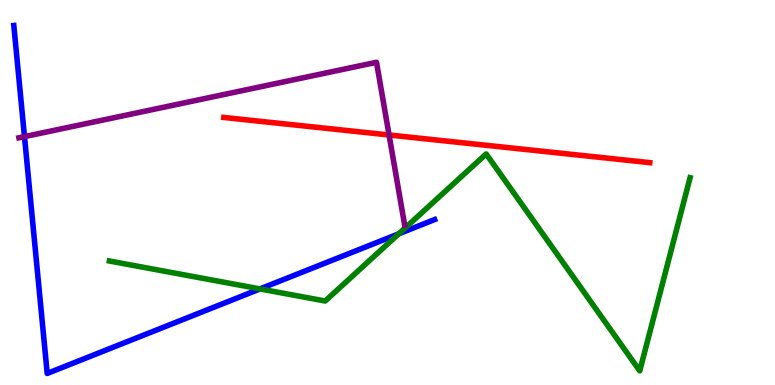[{'lines': ['blue', 'red'], 'intersections': []}, {'lines': ['green', 'red'], 'intersections': []}, {'lines': ['purple', 'red'], 'intersections': [{'x': 5.02, 'y': 6.49}]}, {'lines': ['blue', 'green'], 'intersections': [{'x': 3.35, 'y': 2.5}, {'x': 5.15, 'y': 3.93}]}, {'lines': ['blue', 'purple'], 'intersections': [{'x': 0.316, 'y': 6.45}]}, {'lines': ['green', 'purple'], 'intersections': []}]